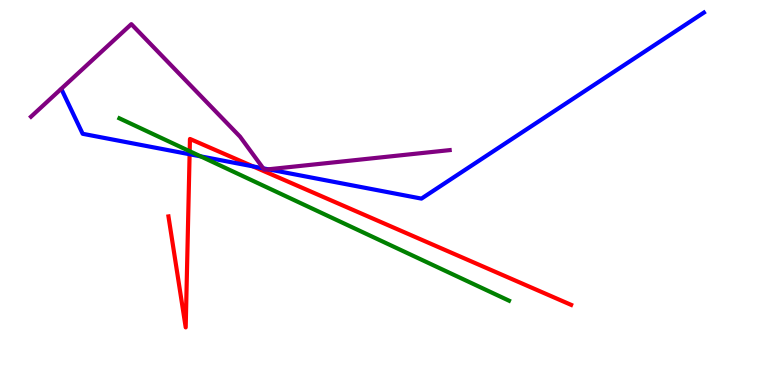[{'lines': ['blue', 'red'], 'intersections': [{'x': 2.45, 'y': 5.99}, {'x': 3.26, 'y': 5.68}]}, {'lines': ['green', 'red'], 'intersections': [{'x': 2.45, 'y': 6.07}]}, {'lines': ['purple', 'red'], 'intersections': []}, {'lines': ['blue', 'green'], 'intersections': [{'x': 2.59, 'y': 5.94}]}, {'lines': ['blue', 'purple'], 'intersections': [{'x': 3.4, 'y': 5.63}, {'x': 3.46, 'y': 5.6}]}, {'lines': ['green', 'purple'], 'intersections': []}]